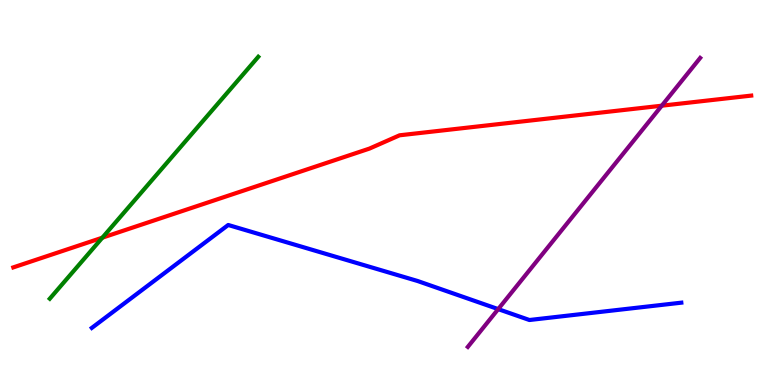[{'lines': ['blue', 'red'], 'intersections': []}, {'lines': ['green', 'red'], 'intersections': [{'x': 1.32, 'y': 3.83}]}, {'lines': ['purple', 'red'], 'intersections': [{'x': 8.54, 'y': 7.25}]}, {'lines': ['blue', 'green'], 'intersections': []}, {'lines': ['blue', 'purple'], 'intersections': [{'x': 6.43, 'y': 1.97}]}, {'lines': ['green', 'purple'], 'intersections': []}]